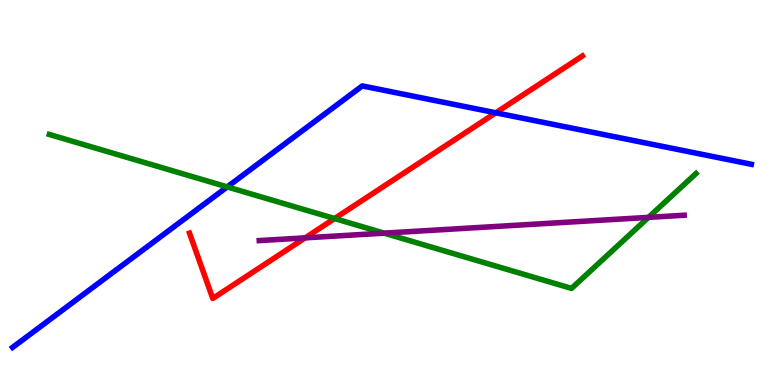[{'lines': ['blue', 'red'], 'intersections': [{'x': 6.4, 'y': 7.07}]}, {'lines': ['green', 'red'], 'intersections': [{'x': 4.32, 'y': 4.32}]}, {'lines': ['purple', 'red'], 'intersections': [{'x': 3.94, 'y': 3.82}]}, {'lines': ['blue', 'green'], 'intersections': [{'x': 2.93, 'y': 5.15}]}, {'lines': ['blue', 'purple'], 'intersections': []}, {'lines': ['green', 'purple'], 'intersections': [{'x': 4.96, 'y': 3.94}, {'x': 8.37, 'y': 4.35}]}]